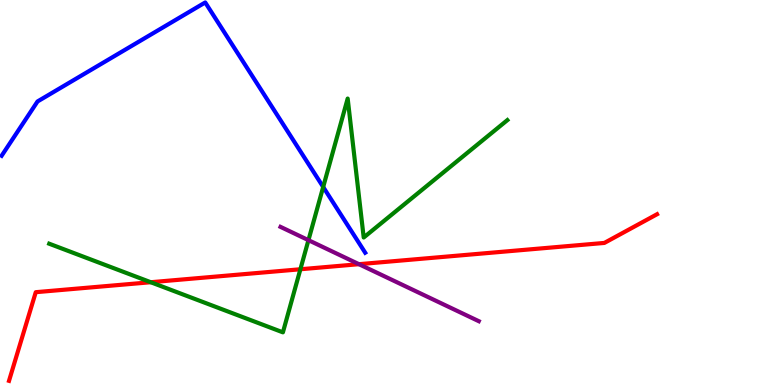[{'lines': ['blue', 'red'], 'intersections': []}, {'lines': ['green', 'red'], 'intersections': [{'x': 1.95, 'y': 2.67}, {'x': 3.88, 'y': 3.01}]}, {'lines': ['purple', 'red'], 'intersections': [{'x': 4.63, 'y': 3.14}]}, {'lines': ['blue', 'green'], 'intersections': [{'x': 4.17, 'y': 5.14}]}, {'lines': ['blue', 'purple'], 'intersections': []}, {'lines': ['green', 'purple'], 'intersections': [{'x': 3.98, 'y': 3.76}]}]